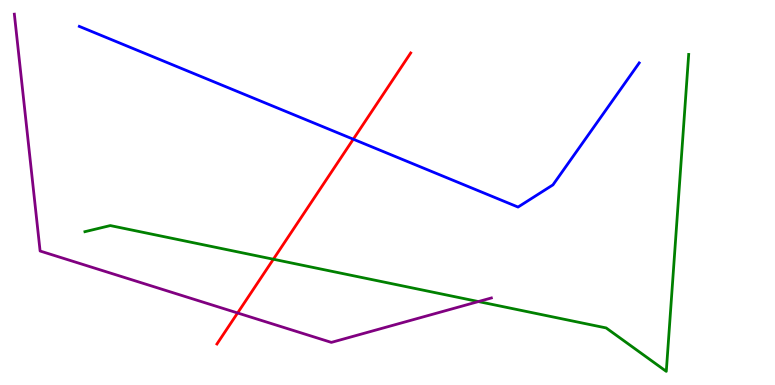[{'lines': ['blue', 'red'], 'intersections': [{'x': 4.56, 'y': 6.38}]}, {'lines': ['green', 'red'], 'intersections': [{'x': 3.53, 'y': 3.27}]}, {'lines': ['purple', 'red'], 'intersections': [{'x': 3.07, 'y': 1.87}]}, {'lines': ['blue', 'green'], 'intersections': []}, {'lines': ['blue', 'purple'], 'intersections': []}, {'lines': ['green', 'purple'], 'intersections': [{'x': 6.17, 'y': 2.17}]}]